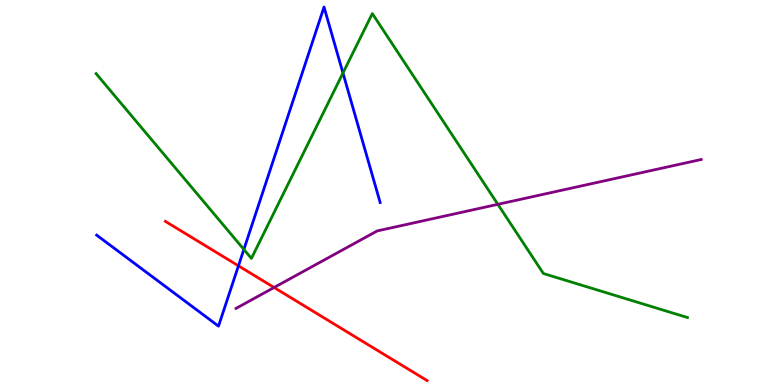[{'lines': ['blue', 'red'], 'intersections': [{'x': 3.08, 'y': 3.1}]}, {'lines': ['green', 'red'], 'intersections': []}, {'lines': ['purple', 'red'], 'intersections': [{'x': 3.54, 'y': 2.53}]}, {'lines': ['blue', 'green'], 'intersections': [{'x': 3.15, 'y': 3.52}, {'x': 4.43, 'y': 8.1}]}, {'lines': ['blue', 'purple'], 'intersections': []}, {'lines': ['green', 'purple'], 'intersections': [{'x': 6.42, 'y': 4.69}]}]